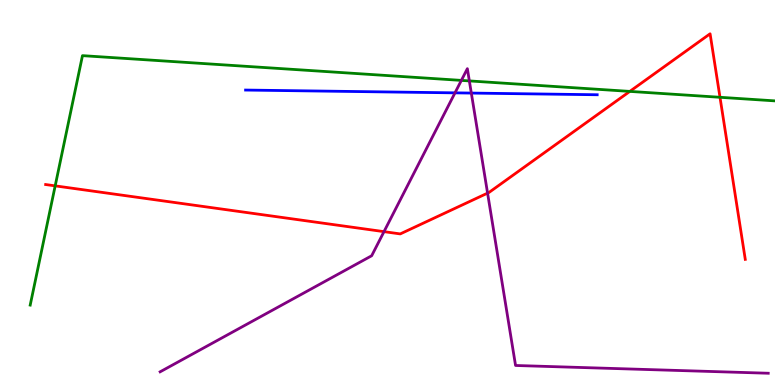[{'lines': ['blue', 'red'], 'intersections': []}, {'lines': ['green', 'red'], 'intersections': [{'x': 0.712, 'y': 5.17}, {'x': 8.13, 'y': 7.63}, {'x': 9.29, 'y': 7.47}]}, {'lines': ['purple', 'red'], 'intersections': [{'x': 4.95, 'y': 3.98}, {'x': 6.29, 'y': 4.98}]}, {'lines': ['blue', 'green'], 'intersections': []}, {'lines': ['blue', 'purple'], 'intersections': [{'x': 5.87, 'y': 7.59}, {'x': 6.08, 'y': 7.58}]}, {'lines': ['green', 'purple'], 'intersections': [{'x': 5.95, 'y': 7.91}, {'x': 6.06, 'y': 7.9}]}]